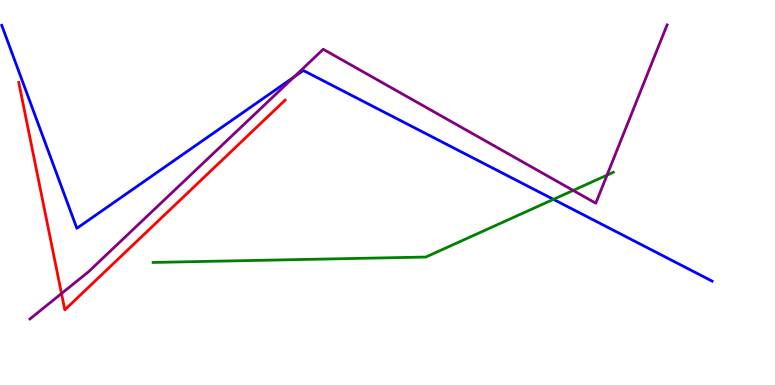[{'lines': ['blue', 'red'], 'intersections': []}, {'lines': ['green', 'red'], 'intersections': []}, {'lines': ['purple', 'red'], 'intersections': [{'x': 0.794, 'y': 2.38}]}, {'lines': ['blue', 'green'], 'intersections': [{'x': 7.14, 'y': 4.82}]}, {'lines': ['blue', 'purple'], 'intersections': [{'x': 3.79, 'y': 8.0}]}, {'lines': ['green', 'purple'], 'intersections': [{'x': 7.4, 'y': 5.05}, {'x': 7.83, 'y': 5.45}]}]